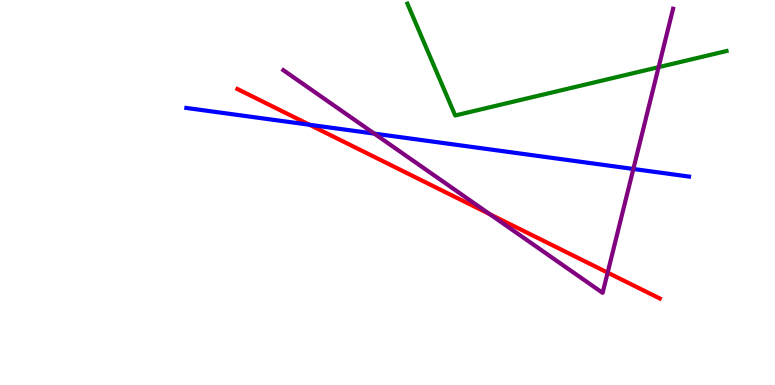[{'lines': ['blue', 'red'], 'intersections': [{'x': 3.99, 'y': 6.76}]}, {'lines': ['green', 'red'], 'intersections': []}, {'lines': ['purple', 'red'], 'intersections': [{'x': 6.32, 'y': 4.44}, {'x': 7.84, 'y': 2.92}]}, {'lines': ['blue', 'green'], 'intersections': []}, {'lines': ['blue', 'purple'], 'intersections': [{'x': 4.83, 'y': 6.53}, {'x': 8.17, 'y': 5.61}]}, {'lines': ['green', 'purple'], 'intersections': [{'x': 8.5, 'y': 8.26}]}]